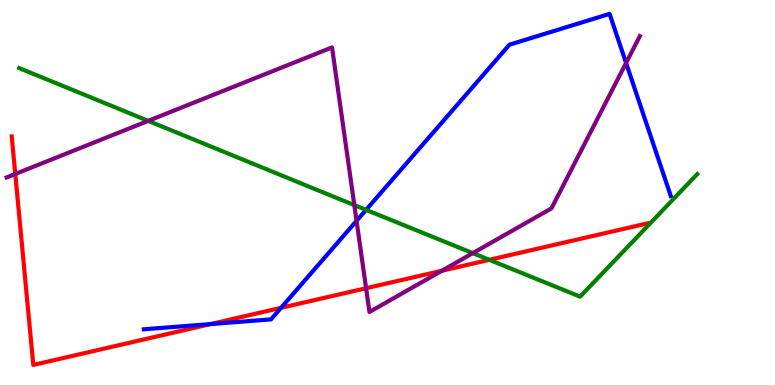[{'lines': ['blue', 'red'], 'intersections': [{'x': 2.72, 'y': 1.58}, {'x': 3.63, 'y': 2.0}]}, {'lines': ['green', 'red'], 'intersections': [{'x': 6.31, 'y': 3.25}]}, {'lines': ['purple', 'red'], 'intersections': [{'x': 0.197, 'y': 5.48}, {'x': 4.72, 'y': 2.51}, {'x': 5.7, 'y': 2.97}]}, {'lines': ['blue', 'green'], 'intersections': [{'x': 4.72, 'y': 4.55}]}, {'lines': ['blue', 'purple'], 'intersections': [{'x': 4.6, 'y': 4.26}, {'x': 8.08, 'y': 8.36}]}, {'lines': ['green', 'purple'], 'intersections': [{'x': 1.91, 'y': 6.86}, {'x': 4.57, 'y': 4.67}, {'x': 6.1, 'y': 3.42}]}]